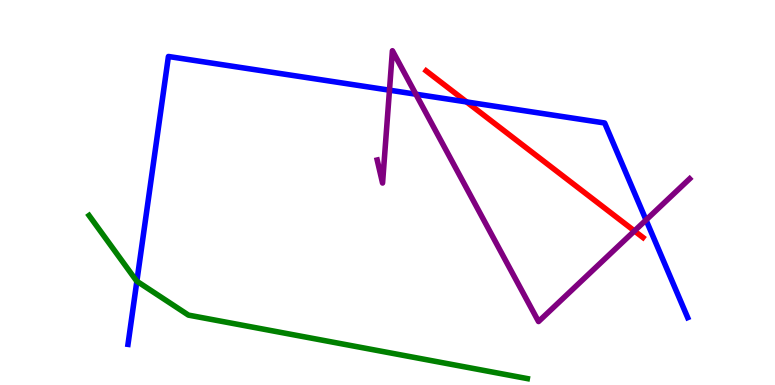[{'lines': ['blue', 'red'], 'intersections': [{'x': 6.02, 'y': 7.35}]}, {'lines': ['green', 'red'], 'intersections': []}, {'lines': ['purple', 'red'], 'intersections': [{'x': 8.19, 'y': 4.0}]}, {'lines': ['blue', 'green'], 'intersections': [{'x': 1.77, 'y': 2.7}]}, {'lines': ['blue', 'purple'], 'intersections': [{'x': 5.03, 'y': 7.66}, {'x': 5.37, 'y': 7.55}, {'x': 8.34, 'y': 4.29}]}, {'lines': ['green', 'purple'], 'intersections': []}]